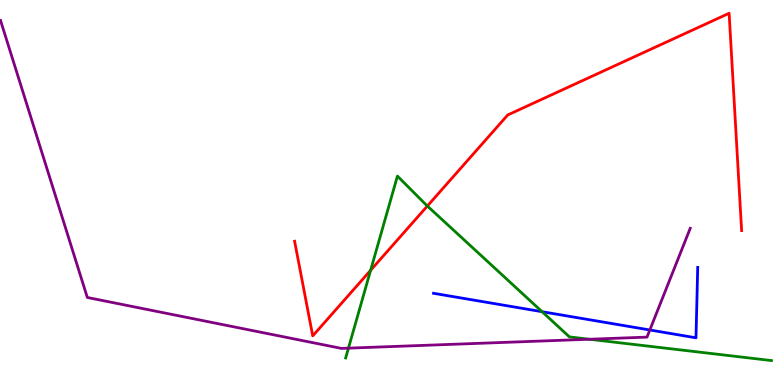[{'lines': ['blue', 'red'], 'intersections': []}, {'lines': ['green', 'red'], 'intersections': [{'x': 4.78, 'y': 2.98}, {'x': 5.51, 'y': 4.65}]}, {'lines': ['purple', 'red'], 'intersections': []}, {'lines': ['blue', 'green'], 'intersections': [{'x': 6.99, 'y': 1.9}]}, {'lines': ['blue', 'purple'], 'intersections': [{'x': 8.39, 'y': 1.43}]}, {'lines': ['green', 'purple'], 'intersections': [{'x': 4.5, 'y': 0.957}, {'x': 7.61, 'y': 1.19}]}]